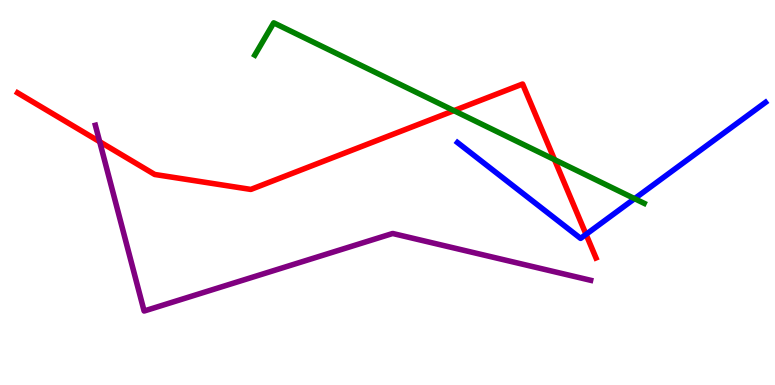[{'lines': ['blue', 'red'], 'intersections': [{'x': 7.56, 'y': 3.91}]}, {'lines': ['green', 'red'], 'intersections': [{'x': 5.86, 'y': 7.13}, {'x': 7.15, 'y': 5.85}]}, {'lines': ['purple', 'red'], 'intersections': [{'x': 1.29, 'y': 6.32}]}, {'lines': ['blue', 'green'], 'intersections': [{'x': 8.19, 'y': 4.84}]}, {'lines': ['blue', 'purple'], 'intersections': []}, {'lines': ['green', 'purple'], 'intersections': []}]